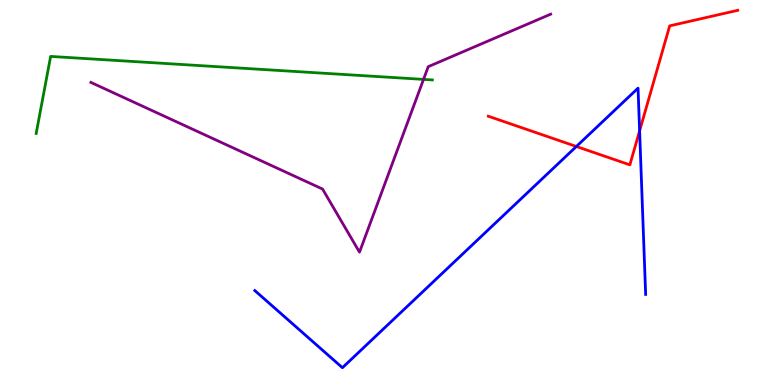[{'lines': ['blue', 'red'], 'intersections': [{'x': 7.44, 'y': 6.2}, {'x': 8.25, 'y': 6.6}]}, {'lines': ['green', 'red'], 'intersections': []}, {'lines': ['purple', 'red'], 'intersections': []}, {'lines': ['blue', 'green'], 'intersections': []}, {'lines': ['blue', 'purple'], 'intersections': []}, {'lines': ['green', 'purple'], 'intersections': [{'x': 5.46, 'y': 7.94}]}]